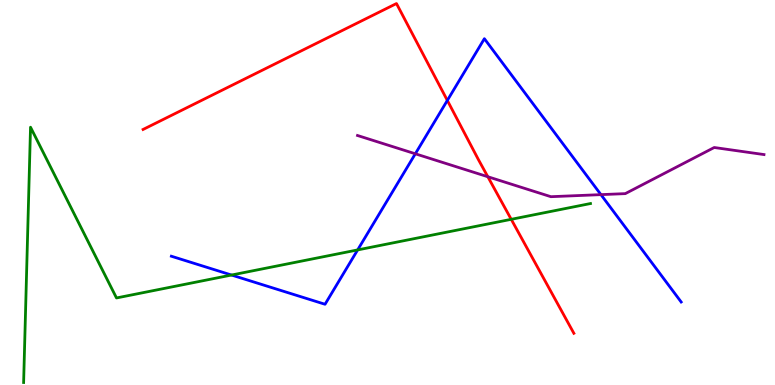[{'lines': ['blue', 'red'], 'intersections': [{'x': 5.77, 'y': 7.39}]}, {'lines': ['green', 'red'], 'intersections': [{'x': 6.6, 'y': 4.3}]}, {'lines': ['purple', 'red'], 'intersections': [{'x': 6.29, 'y': 5.41}]}, {'lines': ['blue', 'green'], 'intersections': [{'x': 2.99, 'y': 2.86}, {'x': 4.61, 'y': 3.51}]}, {'lines': ['blue', 'purple'], 'intersections': [{'x': 5.36, 'y': 6.01}, {'x': 7.75, 'y': 4.94}]}, {'lines': ['green', 'purple'], 'intersections': []}]